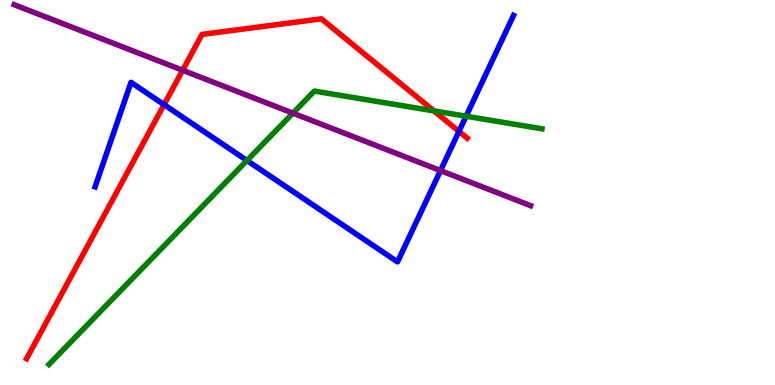[{'lines': ['blue', 'red'], 'intersections': [{'x': 2.12, 'y': 7.28}, {'x': 5.92, 'y': 6.59}]}, {'lines': ['green', 'red'], 'intersections': [{'x': 5.6, 'y': 7.12}]}, {'lines': ['purple', 'red'], 'intersections': [{'x': 2.36, 'y': 8.18}]}, {'lines': ['blue', 'green'], 'intersections': [{'x': 3.19, 'y': 5.83}, {'x': 6.01, 'y': 6.98}]}, {'lines': ['blue', 'purple'], 'intersections': [{'x': 5.68, 'y': 5.57}]}, {'lines': ['green', 'purple'], 'intersections': [{'x': 3.78, 'y': 7.06}]}]